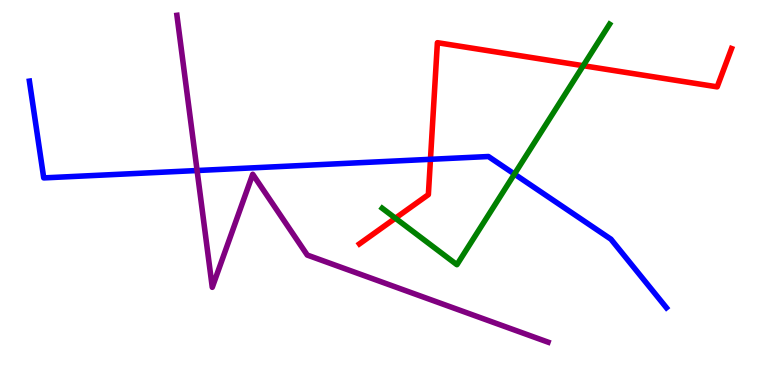[{'lines': ['blue', 'red'], 'intersections': [{'x': 5.55, 'y': 5.86}]}, {'lines': ['green', 'red'], 'intersections': [{'x': 5.1, 'y': 4.33}, {'x': 7.53, 'y': 8.29}]}, {'lines': ['purple', 'red'], 'intersections': []}, {'lines': ['blue', 'green'], 'intersections': [{'x': 6.64, 'y': 5.48}]}, {'lines': ['blue', 'purple'], 'intersections': [{'x': 2.54, 'y': 5.57}]}, {'lines': ['green', 'purple'], 'intersections': []}]